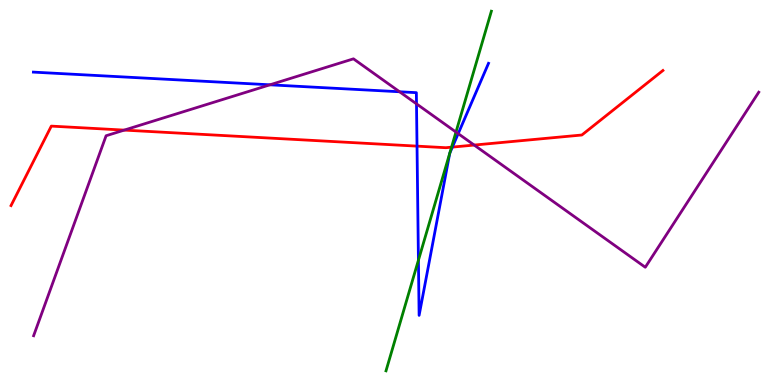[{'lines': ['blue', 'red'], 'intersections': [{'x': 5.38, 'y': 6.2}, {'x': 5.84, 'y': 6.18}]}, {'lines': ['green', 'red'], 'intersections': [{'x': 5.83, 'y': 6.18}]}, {'lines': ['purple', 'red'], 'intersections': [{'x': 1.6, 'y': 6.62}, {'x': 6.12, 'y': 6.23}]}, {'lines': ['blue', 'green'], 'intersections': [{'x': 5.4, 'y': 3.24}, {'x': 5.8, 'y': 6.02}, {'x': 5.8, 'y': 6.02}]}, {'lines': ['blue', 'purple'], 'intersections': [{'x': 3.48, 'y': 7.8}, {'x': 5.16, 'y': 7.62}, {'x': 5.37, 'y': 7.3}, {'x': 5.91, 'y': 6.53}]}, {'lines': ['green', 'purple'], 'intersections': [{'x': 5.88, 'y': 6.57}]}]